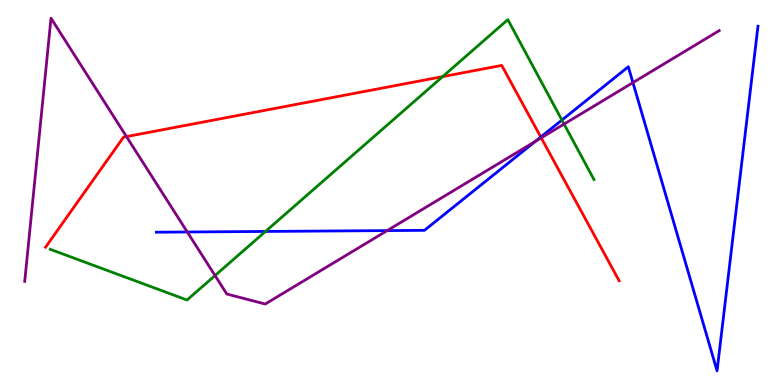[{'lines': ['blue', 'red'], 'intersections': [{'x': 6.98, 'y': 6.44}]}, {'lines': ['green', 'red'], 'intersections': [{'x': 5.71, 'y': 8.01}]}, {'lines': ['purple', 'red'], 'intersections': [{'x': 1.63, 'y': 6.45}, {'x': 6.98, 'y': 6.42}]}, {'lines': ['blue', 'green'], 'intersections': [{'x': 3.43, 'y': 3.99}, {'x': 7.25, 'y': 6.88}]}, {'lines': ['blue', 'purple'], 'intersections': [{'x': 2.42, 'y': 3.97}, {'x': 5.0, 'y': 4.01}, {'x': 6.91, 'y': 6.33}, {'x': 8.17, 'y': 7.85}]}, {'lines': ['green', 'purple'], 'intersections': [{'x': 2.77, 'y': 2.84}, {'x': 7.28, 'y': 6.78}]}]